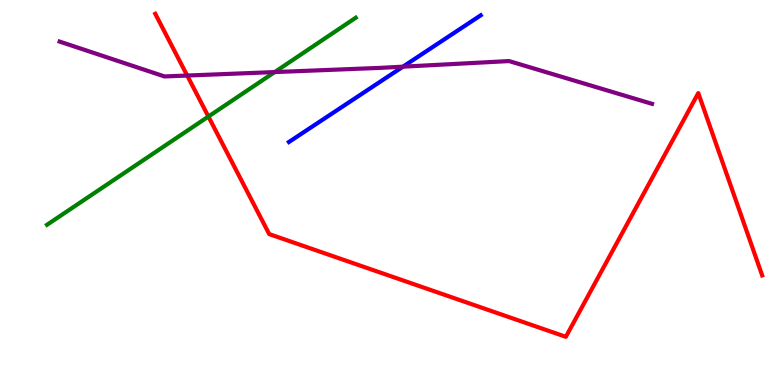[{'lines': ['blue', 'red'], 'intersections': []}, {'lines': ['green', 'red'], 'intersections': [{'x': 2.69, 'y': 6.97}]}, {'lines': ['purple', 'red'], 'intersections': [{'x': 2.42, 'y': 8.04}]}, {'lines': ['blue', 'green'], 'intersections': []}, {'lines': ['blue', 'purple'], 'intersections': [{'x': 5.2, 'y': 8.27}]}, {'lines': ['green', 'purple'], 'intersections': [{'x': 3.54, 'y': 8.13}]}]